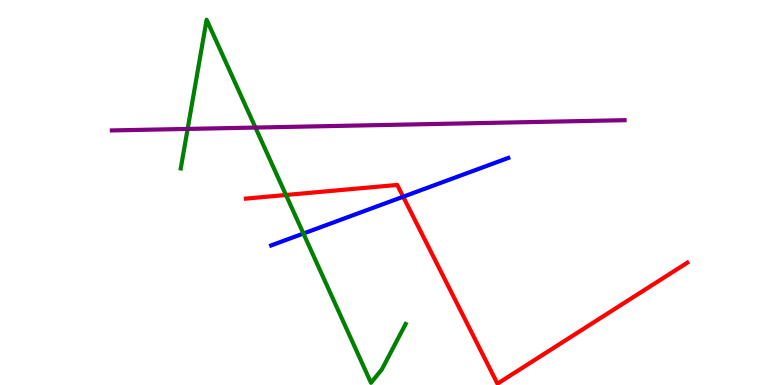[{'lines': ['blue', 'red'], 'intersections': [{'x': 5.2, 'y': 4.89}]}, {'lines': ['green', 'red'], 'intersections': [{'x': 3.69, 'y': 4.94}]}, {'lines': ['purple', 'red'], 'intersections': []}, {'lines': ['blue', 'green'], 'intersections': [{'x': 3.92, 'y': 3.93}]}, {'lines': ['blue', 'purple'], 'intersections': []}, {'lines': ['green', 'purple'], 'intersections': [{'x': 2.42, 'y': 6.65}, {'x': 3.3, 'y': 6.69}]}]